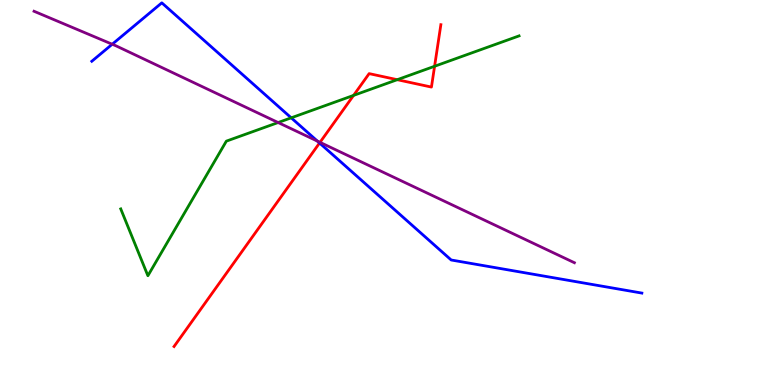[{'lines': ['blue', 'red'], 'intersections': [{'x': 4.12, 'y': 6.29}]}, {'lines': ['green', 'red'], 'intersections': [{'x': 4.56, 'y': 7.52}, {'x': 5.13, 'y': 7.93}, {'x': 5.61, 'y': 8.28}]}, {'lines': ['purple', 'red'], 'intersections': [{'x': 4.13, 'y': 6.3}]}, {'lines': ['blue', 'green'], 'intersections': [{'x': 3.76, 'y': 6.94}]}, {'lines': ['blue', 'purple'], 'intersections': [{'x': 1.45, 'y': 8.85}, {'x': 4.1, 'y': 6.33}]}, {'lines': ['green', 'purple'], 'intersections': [{'x': 3.59, 'y': 6.82}]}]